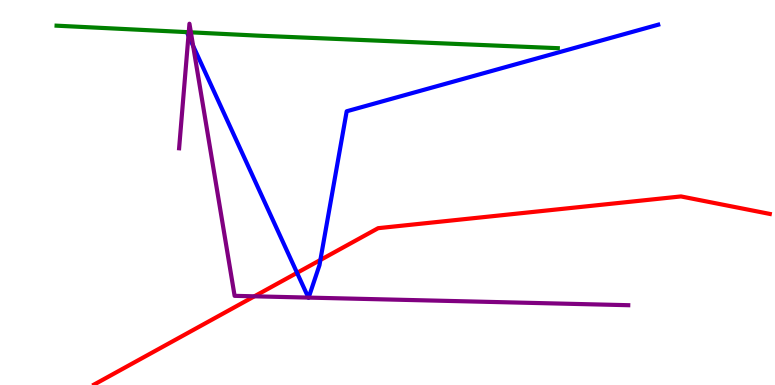[{'lines': ['blue', 'red'], 'intersections': [{'x': 3.83, 'y': 2.91}, {'x': 4.13, 'y': 3.25}]}, {'lines': ['green', 'red'], 'intersections': []}, {'lines': ['purple', 'red'], 'intersections': [{'x': 3.28, 'y': 2.3}]}, {'lines': ['blue', 'green'], 'intersections': []}, {'lines': ['blue', 'purple'], 'intersections': [{'x': 2.43, 'y': 9.07}, {'x': 2.49, 'y': 8.81}, {'x': 3.98, 'y': 2.27}, {'x': 3.98, 'y': 2.27}]}, {'lines': ['green', 'purple'], 'intersections': [{'x': 2.44, 'y': 9.16}, {'x': 2.46, 'y': 9.16}]}]